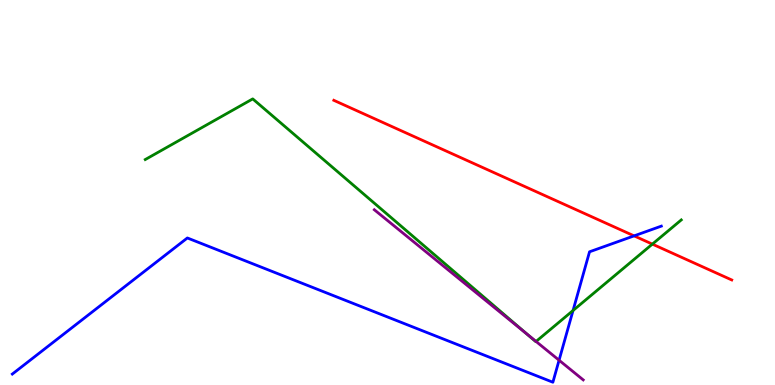[{'lines': ['blue', 'red'], 'intersections': [{'x': 8.18, 'y': 3.87}]}, {'lines': ['green', 'red'], 'intersections': [{'x': 8.42, 'y': 3.66}]}, {'lines': ['purple', 'red'], 'intersections': []}, {'lines': ['blue', 'green'], 'intersections': [{'x': 7.39, 'y': 1.93}]}, {'lines': ['blue', 'purple'], 'intersections': [{'x': 7.21, 'y': 0.644}]}, {'lines': ['green', 'purple'], 'intersections': [{'x': 6.8, 'y': 1.33}, {'x': 6.92, 'y': 1.13}]}]